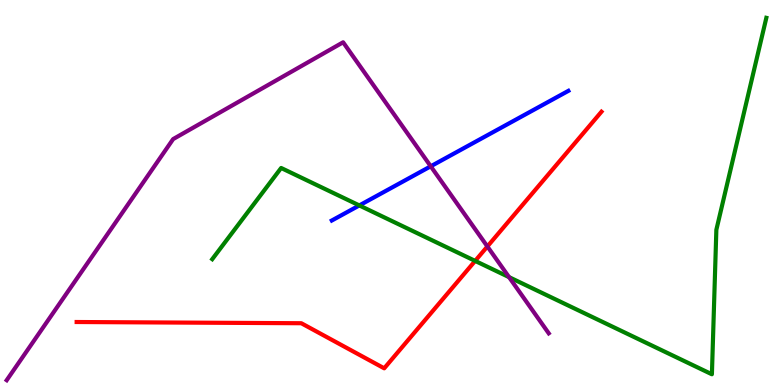[{'lines': ['blue', 'red'], 'intersections': []}, {'lines': ['green', 'red'], 'intersections': [{'x': 6.13, 'y': 3.22}]}, {'lines': ['purple', 'red'], 'intersections': [{'x': 6.29, 'y': 3.6}]}, {'lines': ['blue', 'green'], 'intersections': [{'x': 4.64, 'y': 4.66}]}, {'lines': ['blue', 'purple'], 'intersections': [{'x': 5.56, 'y': 5.68}]}, {'lines': ['green', 'purple'], 'intersections': [{'x': 6.57, 'y': 2.8}]}]